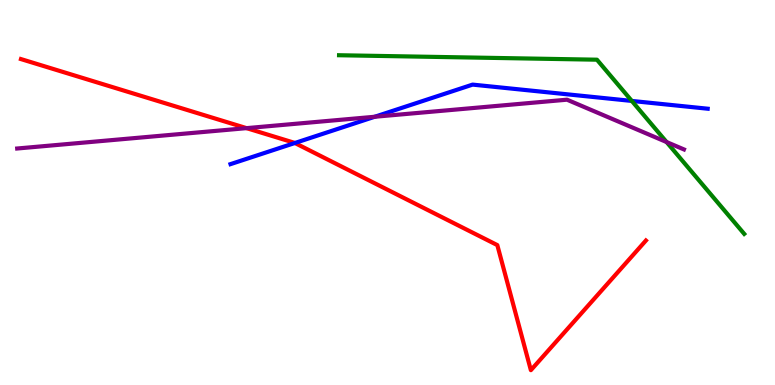[{'lines': ['blue', 'red'], 'intersections': [{'x': 3.8, 'y': 6.29}]}, {'lines': ['green', 'red'], 'intersections': []}, {'lines': ['purple', 'red'], 'intersections': [{'x': 3.18, 'y': 6.67}]}, {'lines': ['blue', 'green'], 'intersections': [{'x': 8.15, 'y': 7.38}]}, {'lines': ['blue', 'purple'], 'intersections': [{'x': 4.84, 'y': 6.97}]}, {'lines': ['green', 'purple'], 'intersections': [{'x': 8.6, 'y': 6.31}]}]